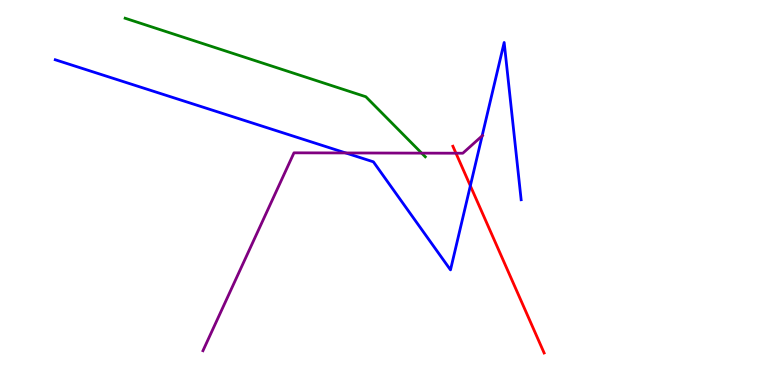[{'lines': ['blue', 'red'], 'intersections': [{'x': 6.07, 'y': 5.17}]}, {'lines': ['green', 'red'], 'intersections': []}, {'lines': ['purple', 'red'], 'intersections': [{'x': 5.88, 'y': 6.02}]}, {'lines': ['blue', 'green'], 'intersections': []}, {'lines': ['blue', 'purple'], 'intersections': [{'x': 4.46, 'y': 6.03}, {'x': 6.22, 'y': 6.47}]}, {'lines': ['green', 'purple'], 'intersections': [{'x': 5.44, 'y': 6.02}]}]